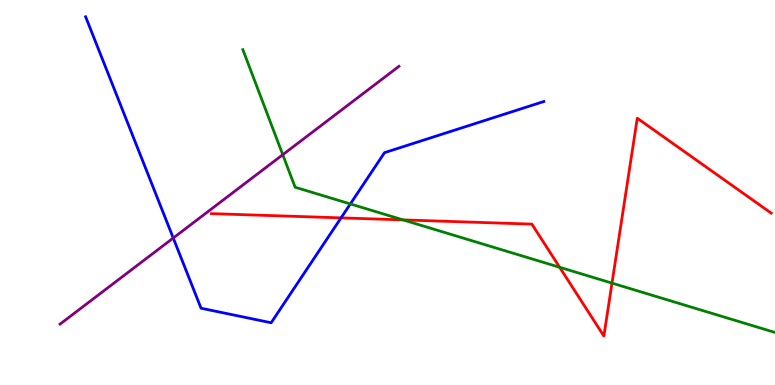[{'lines': ['blue', 'red'], 'intersections': [{'x': 4.4, 'y': 4.34}]}, {'lines': ['green', 'red'], 'intersections': [{'x': 5.2, 'y': 4.29}, {'x': 7.22, 'y': 3.06}, {'x': 7.9, 'y': 2.65}]}, {'lines': ['purple', 'red'], 'intersections': []}, {'lines': ['blue', 'green'], 'intersections': [{'x': 4.52, 'y': 4.7}]}, {'lines': ['blue', 'purple'], 'intersections': [{'x': 2.24, 'y': 3.82}]}, {'lines': ['green', 'purple'], 'intersections': [{'x': 3.65, 'y': 5.98}]}]